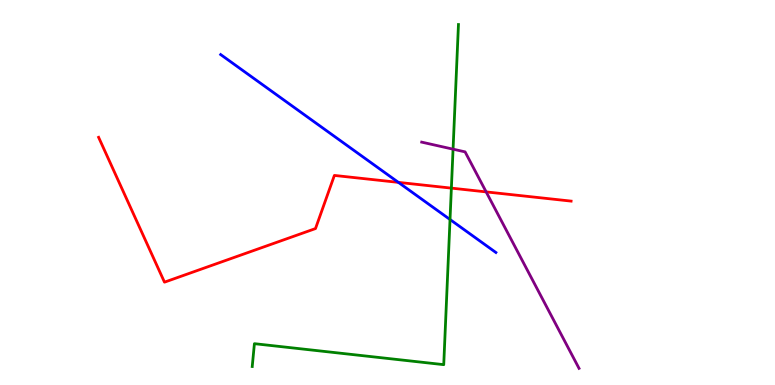[{'lines': ['blue', 'red'], 'intersections': [{'x': 5.14, 'y': 5.26}]}, {'lines': ['green', 'red'], 'intersections': [{'x': 5.82, 'y': 5.11}]}, {'lines': ['purple', 'red'], 'intersections': [{'x': 6.27, 'y': 5.02}]}, {'lines': ['blue', 'green'], 'intersections': [{'x': 5.81, 'y': 4.3}]}, {'lines': ['blue', 'purple'], 'intersections': []}, {'lines': ['green', 'purple'], 'intersections': [{'x': 5.85, 'y': 6.13}]}]